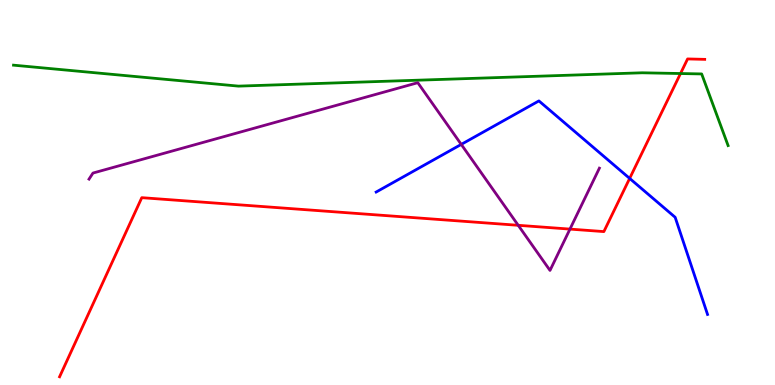[{'lines': ['blue', 'red'], 'intersections': [{'x': 8.12, 'y': 5.37}]}, {'lines': ['green', 'red'], 'intersections': [{'x': 8.78, 'y': 8.09}]}, {'lines': ['purple', 'red'], 'intersections': [{'x': 6.69, 'y': 4.15}, {'x': 7.35, 'y': 4.05}]}, {'lines': ['blue', 'green'], 'intersections': []}, {'lines': ['blue', 'purple'], 'intersections': [{'x': 5.95, 'y': 6.25}]}, {'lines': ['green', 'purple'], 'intersections': []}]